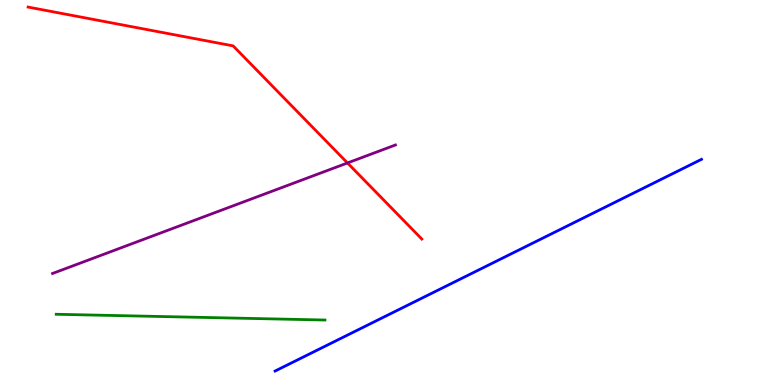[{'lines': ['blue', 'red'], 'intersections': []}, {'lines': ['green', 'red'], 'intersections': []}, {'lines': ['purple', 'red'], 'intersections': [{'x': 4.48, 'y': 5.77}]}, {'lines': ['blue', 'green'], 'intersections': []}, {'lines': ['blue', 'purple'], 'intersections': []}, {'lines': ['green', 'purple'], 'intersections': []}]